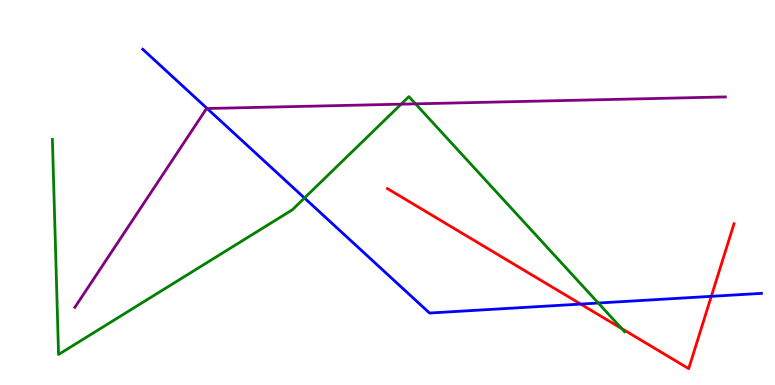[{'lines': ['blue', 'red'], 'intersections': [{'x': 7.49, 'y': 2.1}, {'x': 9.18, 'y': 2.3}]}, {'lines': ['green', 'red'], 'intersections': [{'x': 8.02, 'y': 1.46}]}, {'lines': ['purple', 'red'], 'intersections': []}, {'lines': ['blue', 'green'], 'intersections': [{'x': 3.93, 'y': 4.86}, {'x': 7.72, 'y': 2.13}]}, {'lines': ['blue', 'purple'], 'intersections': [{'x': 2.67, 'y': 7.18}]}, {'lines': ['green', 'purple'], 'intersections': [{'x': 5.18, 'y': 7.29}, {'x': 5.36, 'y': 7.3}]}]